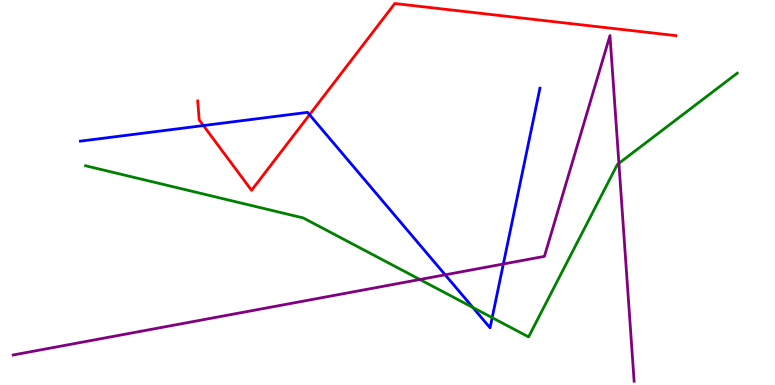[{'lines': ['blue', 'red'], 'intersections': [{'x': 2.62, 'y': 6.74}, {'x': 3.99, 'y': 7.02}]}, {'lines': ['green', 'red'], 'intersections': []}, {'lines': ['purple', 'red'], 'intersections': []}, {'lines': ['blue', 'green'], 'intersections': [{'x': 6.1, 'y': 2.01}, {'x': 6.35, 'y': 1.75}]}, {'lines': ['blue', 'purple'], 'intersections': [{'x': 5.74, 'y': 2.86}, {'x': 6.49, 'y': 3.14}]}, {'lines': ['green', 'purple'], 'intersections': [{'x': 5.42, 'y': 2.74}, {'x': 7.99, 'y': 5.76}]}]